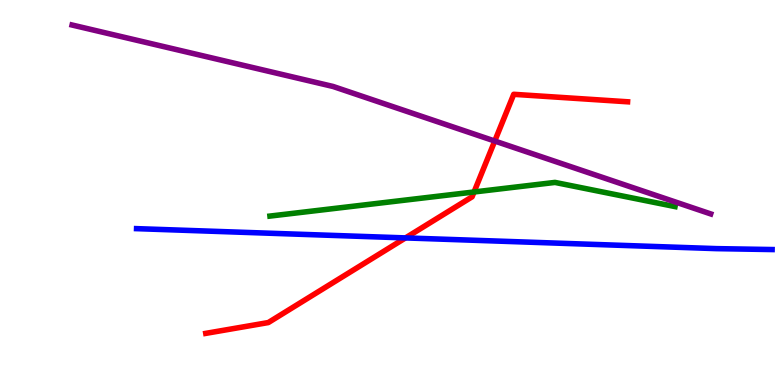[{'lines': ['blue', 'red'], 'intersections': [{'x': 5.23, 'y': 3.82}]}, {'lines': ['green', 'red'], 'intersections': [{'x': 6.12, 'y': 5.01}]}, {'lines': ['purple', 'red'], 'intersections': [{'x': 6.38, 'y': 6.34}]}, {'lines': ['blue', 'green'], 'intersections': []}, {'lines': ['blue', 'purple'], 'intersections': []}, {'lines': ['green', 'purple'], 'intersections': []}]